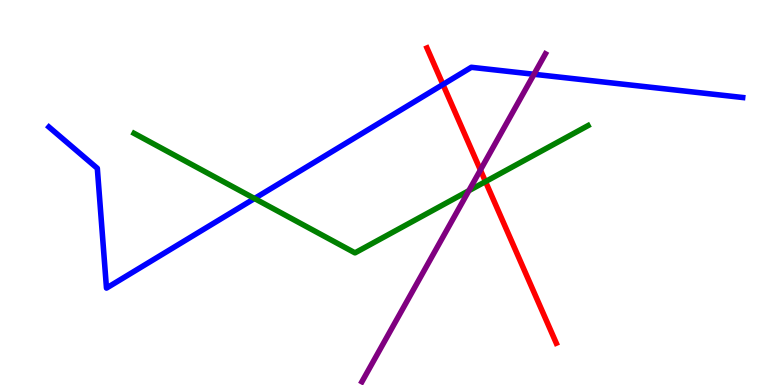[{'lines': ['blue', 'red'], 'intersections': [{'x': 5.72, 'y': 7.81}]}, {'lines': ['green', 'red'], 'intersections': [{'x': 6.26, 'y': 5.28}]}, {'lines': ['purple', 'red'], 'intersections': [{'x': 6.2, 'y': 5.58}]}, {'lines': ['blue', 'green'], 'intersections': [{'x': 3.28, 'y': 4.84}]}, {'lines': ['blue', 'purple'], 'intersections': [{'x': 6.89, 'y': 8.07}]}, {'lines': ['green', 'purple'], 'intersections': [{'x': 6.05, 'y': 5.05}]}]